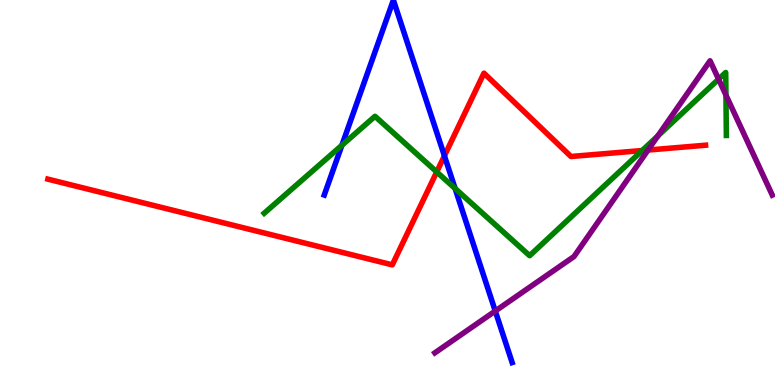[{'lines': ['blue', 'red'], 'intersections': [{'x': 5.73, 'y': 5.95}]}, {'lines': ['green', 'red'], 'intersections': [{'x': 5.64, 'y': 5.53}, {'x': 8.29, 'y': 6.09}]}, {'lines': ['purple', 'red'], 'intersections': [{'x': 8.36, 'y': 6.1}]}, {'lines': ['blue', 'green'], 'intersections': [{'x': 4.41, 'y': 6.23}, {'x': 5.87, 'y': 5.1}]}, {'lines': ['blue', 'purple'], 'intersections': [{'x': 6.39, 'y': 1.92}]}, {'lines': ['green', 'purple'], 'intersections': [{'x': 8.49, 'y': 6.47}, {'x': 9.27, 'y': 7.94}, {'x': 9.37, 'y': 7.53}]}]